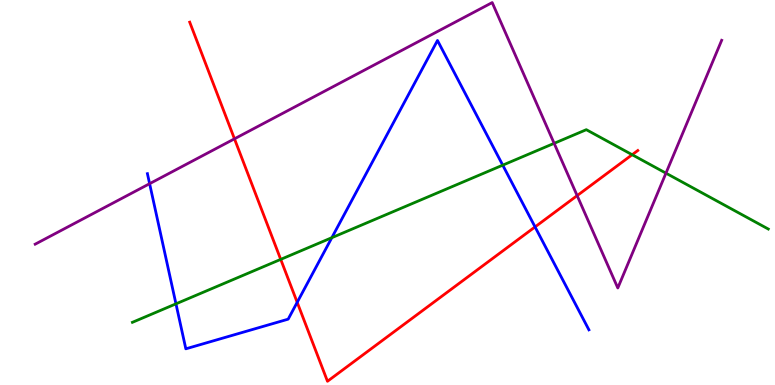[{'lines': ['blue', 'red'], 'intersections': [{'x': 3.83, 'y': 2.15}, {'x': 6.9, 'y': 4.11}]}, {'lines': ['green', 'red'], 'intersections': [{'x': 3.62, 'y': 3.26}, {'x': 8.16, 'y': 5.98}]}, {'lines': ['purple', 'red'], 'intersections': [{'x': 3.03, 'y': 6.39}, {'x': 7.45, 'y': 4.92}]}, {'lines': ['blue', 'green'], 'intersections': [{'x': 2.27, 'y': 2.11}, {'x': 4.28, 'y': 3.83}, {'x': 6.49, 'y': 5.71}]}, {'lines': ['blue', 'purple'], 'intersections': [{'x': 1.93, 'y': 5.23}]}, {'lines': ['green', 'purple'], 'intersections': [{'x': 7.15, 'y': 6.28}, {'x': 8.59, 'y': 5.5}]}]